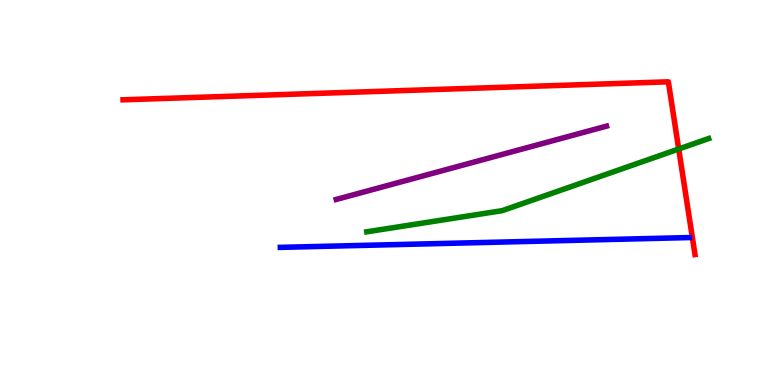[{'lines': ['blue', 'red'], 'intersections': []}, {'lines': ['green', 'red'], 'intersections': [{'x': 8.76, 'y': 6.13}]}, {'lines': ['purple', 'red'], 'intersections': []}, {'lines': ['blue', 'green'], 'intersections': []}, {'lines': ['blue', 'purple'], 'intersections': []}, {'lines': ['green', 'purple'], 'intersections': []}]